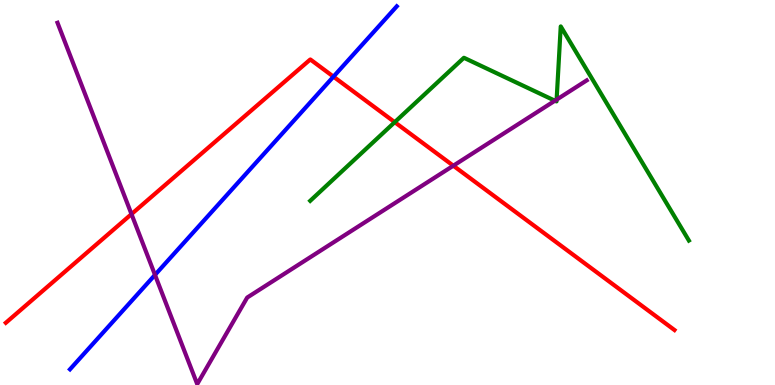[{'lines': ['blue', 'red'], 'intersections': [{'x': 4.3, 'y': 8.01}]}, {'lines': ['green', 'red'], 'intersections': [{'x': 5.09, 'y': 6.83}]}, {'lines': ['purple', 'red'], 'intersections': [{'x': 1.7, 'y': 4.44}, {'x': 5.85, 'y': 5.7}]}, {'lines': ['blue', 'green'], 'intersections': []}, {'lines': ['blue', 'purple'], 'intersections': [{'x': 2.0, 'y': 2.86}]}, {'lines': ['green', 'purple'], 'intersections': [{'x': 7.16, 'y': 7.38}, {'x': 7.18, 'y': 7.41}]}]